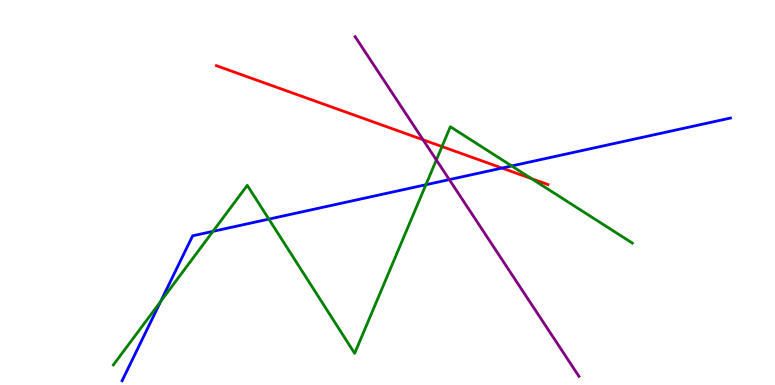[{'lines': ['blue', 'red'], 'intersections': [{'x': 6.48, 'y': 5.63}]}, {'lines': ['green', 'red'], 'intersections': [{'x': 5.7, 'y': 6.19}, {'x': 6.86, 'y': 5.36}]}, {'lines': ['purple', 'red'], 'intersections': [{'x': 5.46, 'y': 6.37}]}, {'lines': ['blue', 'green'], 'intersections': [{'x': 2.07, 'y': 2.17}, {'x': 2.75, 'y': 3.99}, {'x': 3.47, 'y': 4.31}, {'x': 5.5, 'y': 5.2}, {'x': 6.6, 'y': 5.69}]}, {'lines': ['blue', 'purple'], 'intersections': [{'x': 5.8, 'y': 5.33}]}, {'lines': ['green', 'purple'], 'intersections': [{'x': 5.63, 'y': 5.85}]}]